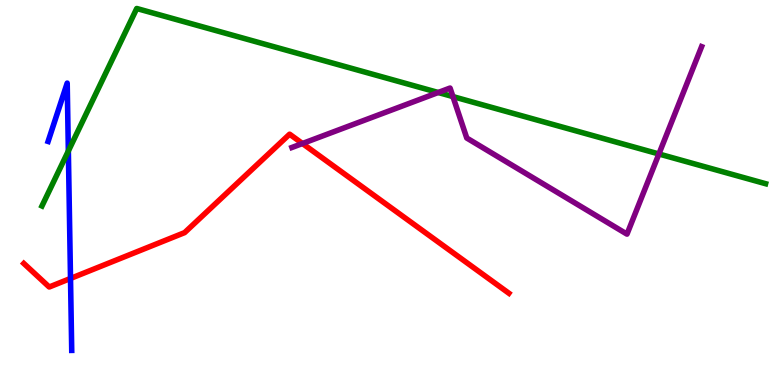[{'lines': ['blue', 'red'], 'intersections': [{'x': 0.91, 'y': 2.77}]}, {'lines': ['green', 'red'], 'intersections': []}, {'lines': ['purple', 'red'], 'intersections': [{'x': 3.9, 'y': 6.27}]}, {'lines': ['blue', 'green'], 'intersections': [{'x': 0.882, 'y': 6.08}]}, {'lines': ['blue', 'purple'], 'intersections': []}, {'lines': ['green', 'purple'], 'intersections': [{'x': 5.65, 'y': 7.6}, {'x': 5.84, 'y': 7.49}, {'x': 8.5, 'y': 6.0}]}]